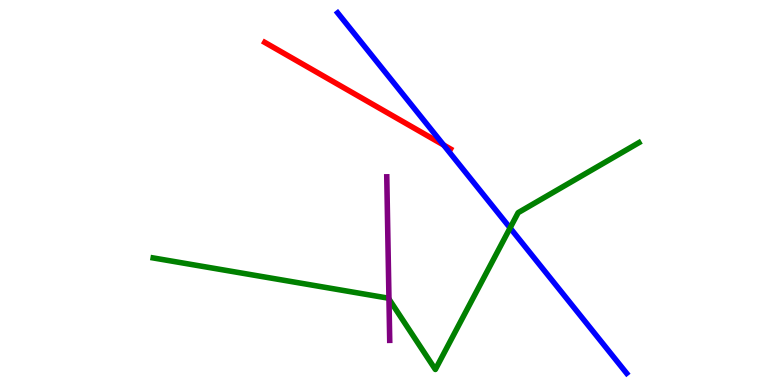[{'lines': ['blue', 'red'], 'intersections': [{'x': 5.72, 'y': 6.23}]}, {'lines': ['green', 'red'], 'intersections': []}, {'lines': ['purple', 'red'], 'intersections': []}, {'lines': ['blue', 'green'], 'intersections': [{'x': 6.58, 'y': 4.08}]}, {'lines': ['blue', 'purple'], 'intersections': []}, {'lines': ['green', 'purple'], 'intersections': [{'x': 5.02, 'y': 2.23}]}]